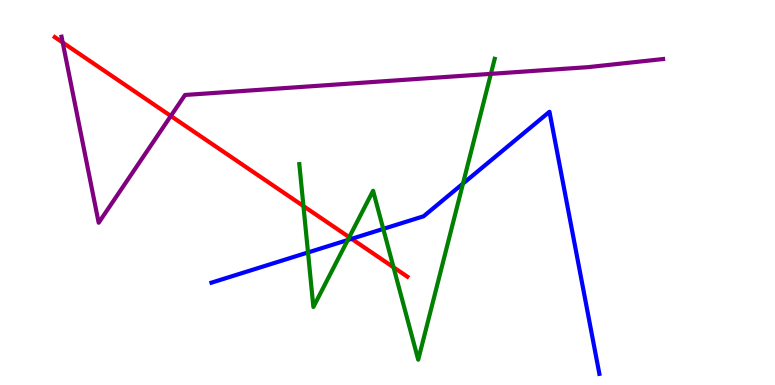[{'lines': ['blue', 'red'], 'intersections': [{'x': 4.54, 'y': 3.8}]}, {'lines': ['green', 'red'], 'intersections': [{'x': 3.92, 'y': 4.65}, {'x': 4.51, 'y': 3.84}, {'x': 5.08, 'y': 3.06}]}, {'lines': ['purple', 'red'], 'intersections': [{'x': 0.809, 'y': 8.9}, {'x': 2.2, 'y': 6.99}]}, {'lines': ['blue', 'green'], 'intersections': [{'x': 3.97, 'y': 3.44}, {'x': 4.49, 'y': 3.77}, {'x': 4.95, 'y': 4.05}, {'x': 5.97, 'y': 5.23}]}, {'lines': ['blue', 'purple'], 'intersections': []}, {'lines': ['green', 'purple'], 'intersections': [{'x': 6.33, 'y': 8.08}]}]